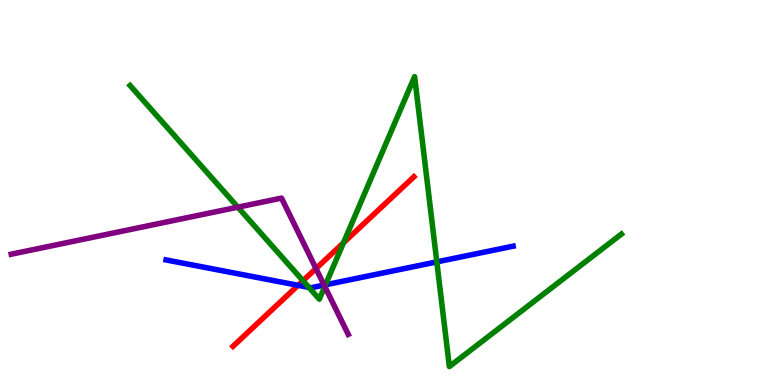[{'lines': ['blue', 'red'], 'intersections': [{'x': 3.85, 'y': 2.59}]}, {'lines': ['green', 'red'], 'intersections': [{'x': 3.91, 'y': 2.71}, {'x': 4.43, 'y': 3.69}]}, {'lines': ['purple', 'red'], 'intersections': [{'x': 4.08, 'y': 3.02}]}, {'lines': ['blue', 'green'], 'intersections': [{'x': 3.99, 'y': 2.54}, {'x': 4.2, 'y': 2.6}, {'x': 5.64, 'y': 3.2}]}, {'lines': ['blue', 'purple'], 'intersections': [{'x': 4.18, 'y': 2.6}]}, {'lines': ['green', 'purple'], 'intersections': [{'x': 3.07, 'y': 4.62}, {'x': 4.19, 'y': 2.56}]}]